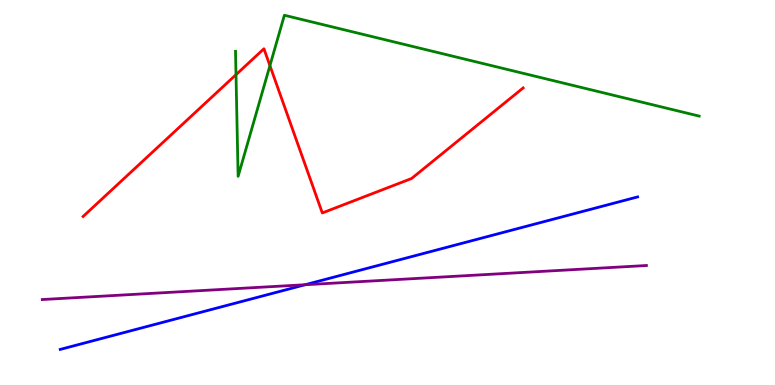[{'lines': ['blue', 'red'], 'intersections': []}, {'lines': ['green', 'red'], 'intersections': [{'x': 3.05, 'y': 8.06}, {'x': 3.48, 'y': 8.3}]}, {'lines': ['purple', 'red'], 'intersections': []}, {'lines': ['blue', 'green'], 'intersections': []}, {'lines': ['blue', 'purple'], 'intersections': [{'x': 3.94, 'y': 2.6}]}, {'lines': ['green', 'purple'], 'intersections': []}]